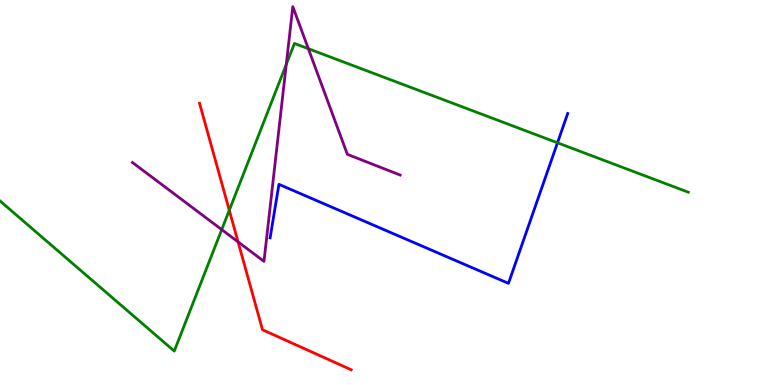[{'lines': ['blue', 'red'], 'intersections': []}, {'lines': ['green', 'red'], 'intersections': [{'x': 2.96, 'y': 4.54}]}, {'lines': ['purple', 'red'], 'intersections': [{'x': 3.07, 'y': 3.72}]}, {'lines': ['blue', 'green'], 'intersections': [{'x': 7.19, 'y': 6.29}]}, {'lines': ['blue', 'purple'], 'intersections': []}, {'lines': ['green', 'purple'], 'intersections': [{'x': 2.86, 'y': 4.04}, {'x': 3.69, 'y': 8.33}, {'x': 3.98, 'y': 8.74}]}]